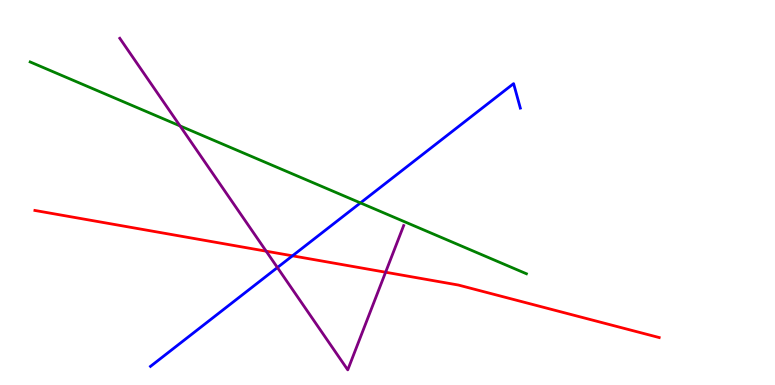[{'lines': ['blue', 'red'], 'intersections': [{'x': 3.77, 'y': 3.36}]}, {'lines': ['green', 'red'], 'intersections': []}, {'lines': ['purple', 'red'], 'intersections': [{'x': 3.43, 'y': 3.48}, {'x': 4.98, 'y': 2.93}]}, {'lines': ['blue', 'green'], 'intersections': [{'x': 4.65, 'y': 4.73}]}, {'lines': ['blue', 'purple'], 'intersections': [{'x': 3.58, 'y': 3.05}]}, {'lines': ['green', 'purple'], 'intersections': [{'x': 2.32, 'y': 6.73}]}]